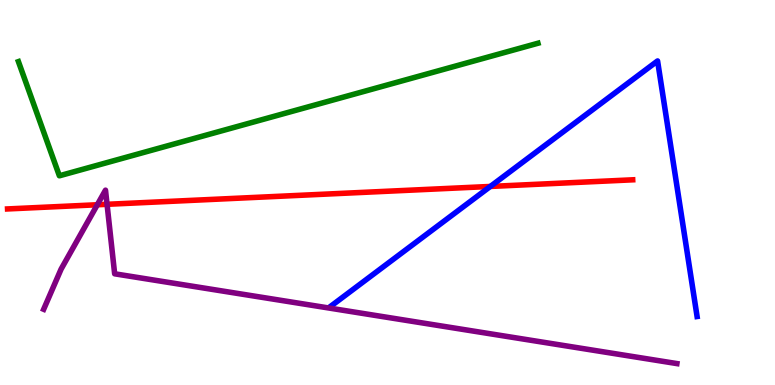[{'lines': ['blue', 'red'], 'intersections': [{'x': 6.33, 'y': 5.16}]}, {'lines': ['green', 'red'], 'intersections': []}, {'lines': ['purple', 'red'], 'intersections': [{'x': 1.26, 'y': 4.68}, {'x': 1.38, 'y': 4.69}]}, {'lines': ['blue', 'green'], 'intersections': []}, {'lines': ['blue', 'purple'], 'intersections': []}, {'lines': ['green', 'purple'], 'intersections': []}]